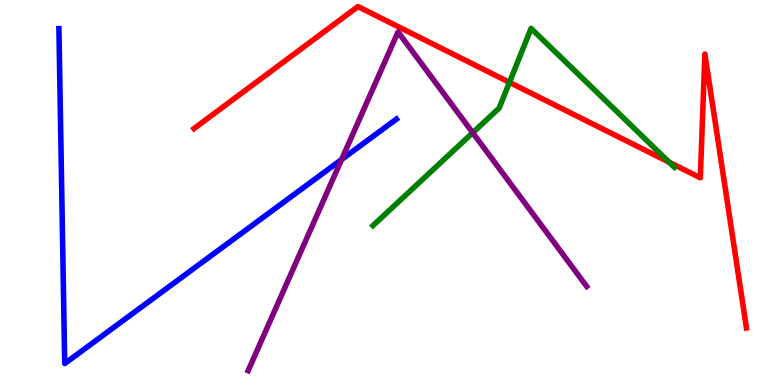[{'lines': ['blue', 'red'], 'intersections': []}, {'lines': ['green', 'red'], 'intersections': [{'x': 6.57, 'y': 7.86}, {'x': 8.63, 'y': 5.79}]}, {'lines': ['purple', 'red'], 'intersections': []}, {'lines': ['blue', 'green'], 'intersections': []}, {'lines': ['blue', 'purple'], 'intersections': [{'x': 4.41, 'y': 5.86}]}, {'lines': ['green', 'purple'], 'intersections': [{'x': 6.1, 'y': 6.55}]}]